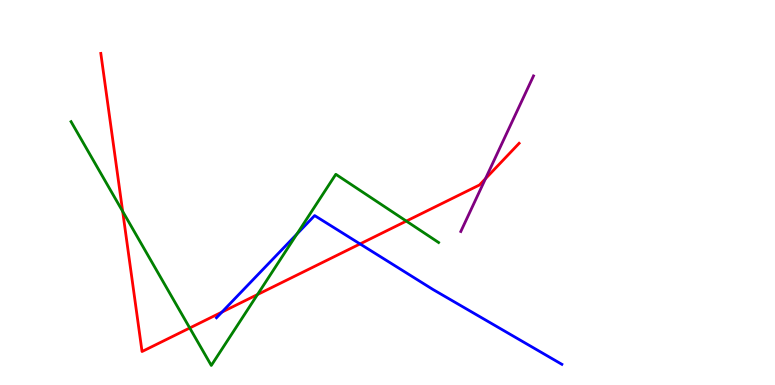[{'lines': ['blue', 'red'], 'intersections': [{'x': 2.86, 'y': 1.89}, {'x': 4.65, 'y': 3.66}]}, {'lines': ['green', 'red'], 'intersections': [{'x': 1.58, 'y': 4.51}, {'x': 2.45, 'y': 1.48}, {'x': 3.32, 'y': 2.35}, {'x': 5.24, 'y': 4.26}]}, {'lines': ['purple', 'red'], 'intersections': [{'x': 6.26, 'y': 5.36}]}, {'lines': ['blue', 'green'], 'intersections': [{'x': 3.83, 'y': 3.92}]}, {'lines': ['blue', 'purple'], 'intersections': []}, {'lines': ['green', 'purple'], 'intersections': []}]